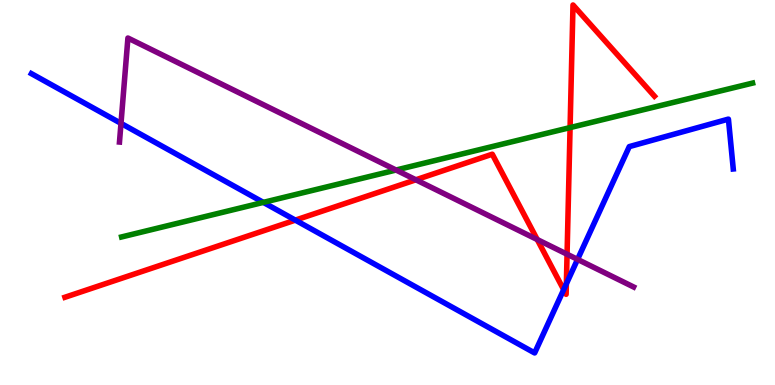[{'lines': ['blue', 'red'], 'intersections': [{'x': 3.81, 'y': 4.28}, {'x': 7.27, 'y': 2.48}, {'x': 7.31, 'y': 2.63}]}, {'lines': ['green', 'red'], 'intersections': [{'x': 7.36, 'y': 6.69}]}, {'lines': ['purple', 'red'], 'intersections': [{'x': 5.37, 'y': 5.33}, {'x': 6.93, 'y': 3.78}, {'x': 7.32, 'y': 3.4}]}, {'lines': ['blue', 'green'], 'intersections': [{'x': 3.4, 'y': 4.74}]}, {'lines': ['blue', 'purple'], 'intersections': [{'x': 1.56, 'y': 6.8}, {'x': 7.45, 'y': 3.26}]}, {'lines': ['green', 'purple'], 'intersections': [{'x': 5.11, 'y': 5.58}]}]